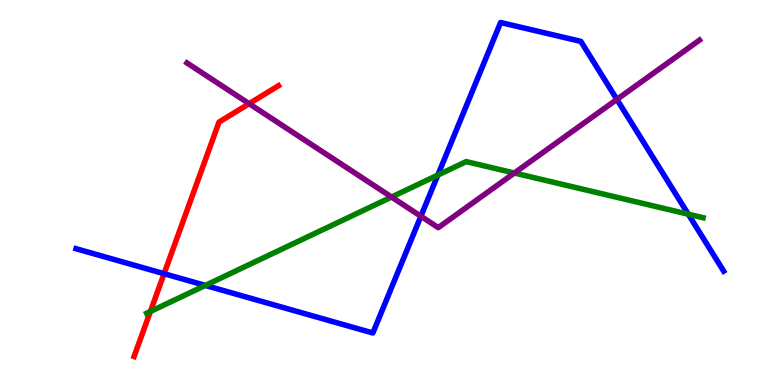[{'lines': ['blue', 'red'], 'intersections': [{'x': 2.12, 'y': 2.89}]}, {'lines': ['green', 'red'], 'intersections': [{'x': 1.94, 'y': 1.91}]}, {'lines': ['purple', 'red'], 'intersections': [{'x': 3.21, 'y': 7.31}]}, {'lines': ['blue', 'green'], 'intersections': [{'x': 2.65, 'y': 2.59}, {'x': 5.65, 'y': 5.45}, {'x': 8.88, 'y': 4.44}]}, {'lines': ['blue', 'purple'], 'intersections': [{'x': 5.43, 'y': 4.38}, {'x': 7.96, 'y': 7.42}]}, {'lines': ['green', 'purple'], 'intersections': [{'x': 5.05, 'y': 4.88}, {'x': 6.64, 'y': 5.51}]}]